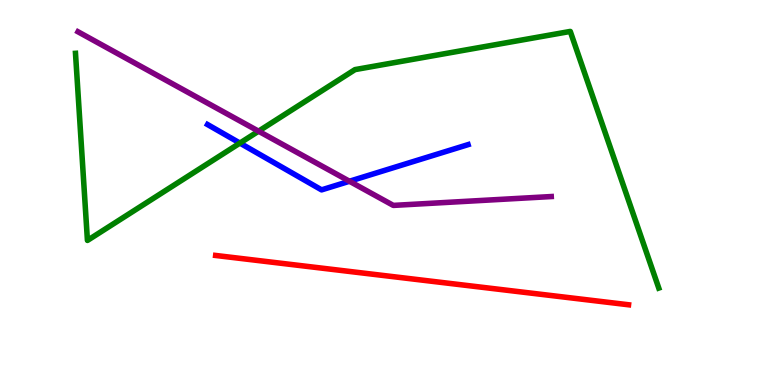[{'lines': ['blue', 'red'], 'intersections': []}, {'lines': ['green', 'red'], 'intersections': []}, {'lines': ['purple', 'red'], 'intersections': []}, {'lines': ['blue', 'green'], 'intersections': [{'x': 3.1, 'y': 6.28}]}, {'lines': ['blue', 'purple'], 'intersections': [{'x': 4.51, 'y': 5.29}]}, {'lines': ['green', 'purple'], 'intersections': [{'x': 3.34, 'y': 6.59}]}]